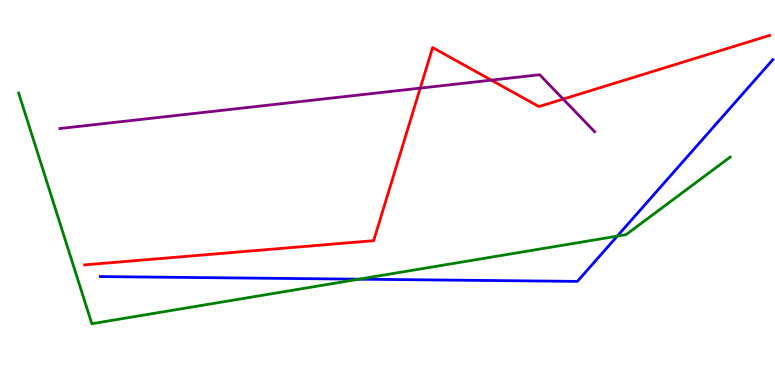[{'lines': ['blue', 'red'], 'intersections': []}, {'lines': ['green', 'red'], 'intersections': []}, {'lines': ['purple', 'red'], 'intersections': [{'x': 5.42, 'y': 7.71}, {'x': 6.34, 'y': 7.92}, {'x': 7.27, 'y': 7.43}]}, {'lines': ['blue', 'green'], 'intersections': [{'x': 4.63, 'y': 2.75}, {'x': 7.96, 'y': 3.87}]}, {'lines': ['blue', 'purple'], 'intersections': []}, {'lines': ['green', 'purple'], 'intersections': []}]